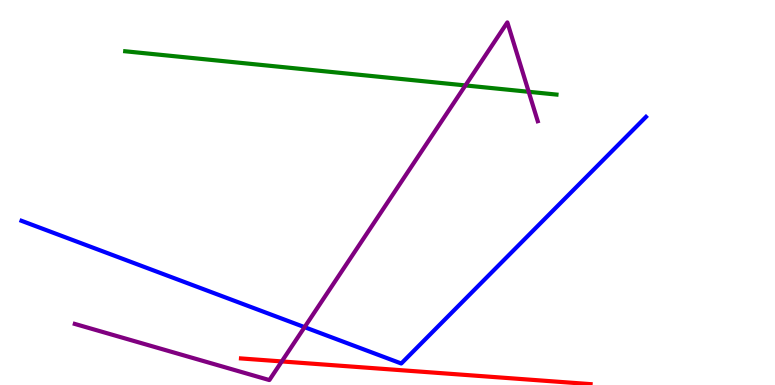[{'lines': ['blue', 'red'], 'intersections': []}, {'lines': ['green', 'red'], 'intersections': []}, {'lines': ['purple', 'red'], 'intersections': [{'x': 3.64, 'y': 0.612}]}, {'lines': ['blue', 'green'], 'intersections': []}, {'lines': ['blue', 'purple'], 'intersections': [{'x': 3.93, 'y': 1.5}]}, {'lines': ['green', 'purple'], 'intersections': [{'x': 6.01, 'y': 7.78}, {'x': 6.82, 'y': 7.62}]}]